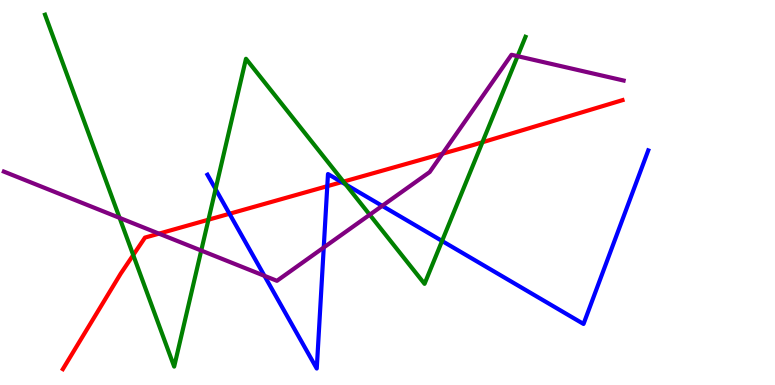[{'lines': ['blue', 'red'], 'intersections': [{'x': 2.96, 'y': 4.45}, {'x': 4.22, 'y': 5.16}, {'x': 4.41, 'y': 5.27}]}, {'lines': ['green', 'red'], 'intersections': [{'x': 1.72, 'y': 3.38}, {'x': 2.69, 'y': 4.29}, {'x': 4.43, 'y': 5.28}, {'x': 6.22, 'y': 6.3}]}, {'lines': ['purple', 'red'], 'intersections': [{'x': 2.05, 'y': 3.93}, {'x': 5.71, 'y': 6.01}]}, {'lines': ['blue', 'green'], 'intersections': [{'x': 2.78, 'y': 5.09}, {'x': 4.46, 'y': 5.21}, {'x': 5.7, 'y': 3.74}]}, {'lines': ['blue', 'purple'], 'intersections': [{'x': 3.41, 'y': 2.84}, {'x': 4.18, 'y': 3.57}, {'x': 4.93, 'y': 4.65}]}, {'lines': ['green', 'purple'], 'intersections': [{'x': 1.54, 'y': 4.34}, {'x': 2.6, 'y': 3.49}, {'x': 4.77, 'y': 4.42}, {'x': 6.68, 'y': 8.54}]}]